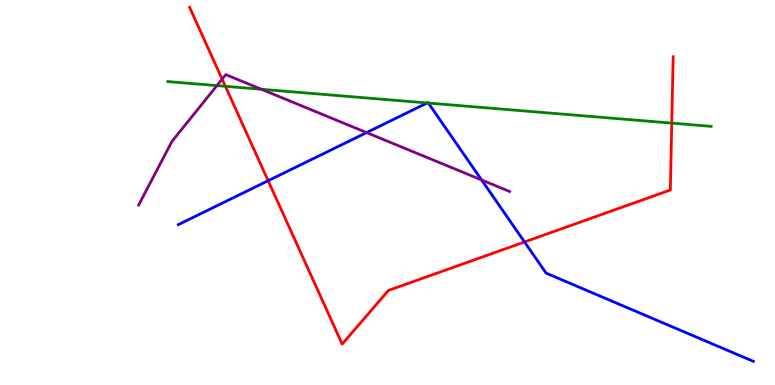[{'lines': ['blue', 'red'], 'intersections': [{'x': 3.46, 'y': 5.31}, {'x': 6.77, 'y': 3.72}]}, {'lines': ['green', 'red'], 'intersections': [{'x': 2.91, 'y': 7.76}, {'x': 8.67, 'y': 6.8}]}, {'lines': ['purple', 'red'], 'intersections': [{'x': 2.87, 'y': 7.94}]}, {'lines': ['blue', 'green'], 'intersections': [{'x': 5.51, 'y': 7.33}, {'x': 5.53, 'y': 7.32}]}, {'lines': ['blue', 'purple'], 'intersections': [{'x': 4.73, 'y': 6.56}, {'x': 6.21, 'y': 5.33}]}, {'lines': ['green', 'purple'], 'intersections': [{'x': 2.8, 'y': 7.78}, {'x': 3.37, 'y': 7.68}]}]